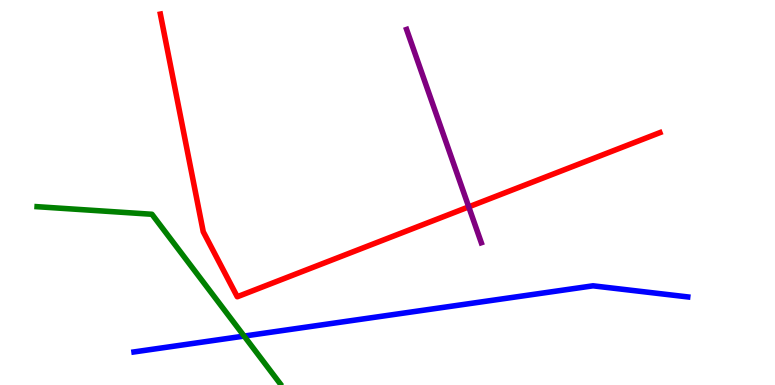[{'lines': ['blue', 'red'], 'intersections': []}, {'lines': ['green', 'red'], 'intersections': []}, {'lines': ['purple', 'red'], 'intersections': [{'x': 6.05, 'y': 4.63}]}, {'lines': ['blue', 'green'], 'intersections': [{'x': 3.15, 'y': 1.27}]}, {'lines': ['blue', 'purple'], 'intersections': []}, {'lines': ['green', 'purple'], 'intersections': []}]